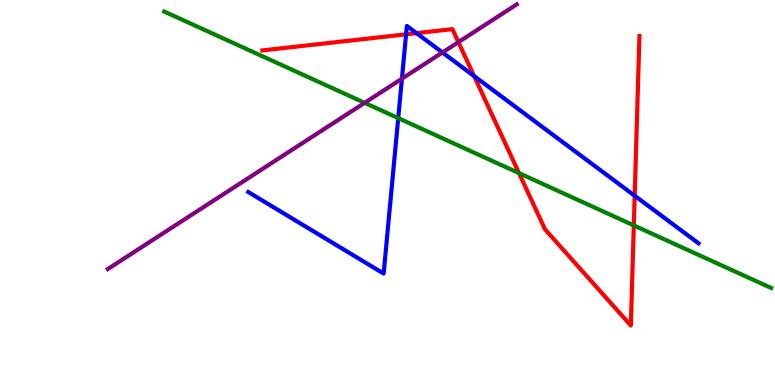[{'lines': ['blue', 'red'], 'intersections': [{'x': 5.24, 'y': 9.11}, {'x': 5.37, 'y': 9.14}, {'x': 6.12, 'y': 8.02}, {'x': 8.19, 'y': 4.92}]}, {'lines': ['green', 'red'], 'intersections': [{'x': 6.7, 'y': 5.5}, {'x': 8.18, 'y': 4.14}]}, {'lines': ['purple', 'red'], 'intersections': [{'x': 5.91, 'y': 8.91}]}, {'lines': ['blue', 'green'], 'intersections': [{'x': 5.14, 'y': 6.93}]}, {'lines': ['blue', 'purple'], 'intersections': [{'x': 5.19, 'y': 7.96}, {'x': 5.71, 'y': 8.64}]}, {'lines': ['green', 'purple'], 'intersections': [{'x': 4.71, 'y': 7.33}]}]